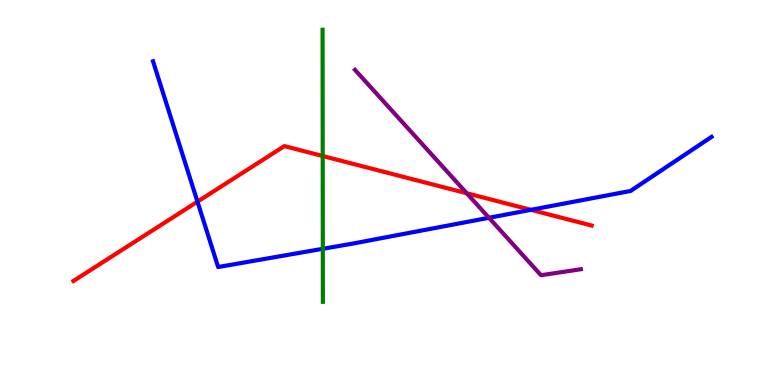[{'lines': ['blue', 'red'], 'intersections': [{'x': 2.55, 'y': 4.76}, {'x': 6.85, 'y': 4.55}]}, {'lines': ['green', 'red'], 'intersections': [{'x': 4.16, 'y': 5.95}]}, {'lines': ['purple', 'red'], 'intersections': [{'x': 6.02, 'y': 4.98}]}, {'lines': ['blue', 'green'], 'intersections': [{'x': 4.17, 'y': 3.54}]}, {'lines': ['blue', 'purple'], 'intersections': [{'x': 6.31, 'y': 4.34}]}, {'lines': ['green', 'purple'], 'intersections': []}]